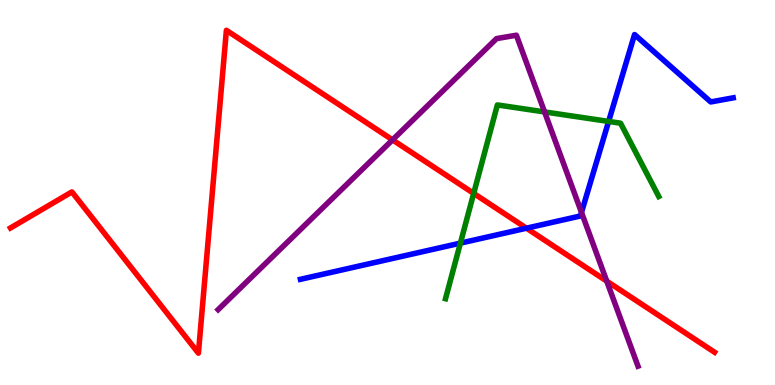[{'lines': ['blue', 'red'], 'intersections': [{'x': 6.79, 'y': 4.07}]}, {'lines': ['green', 'red'], 'intersections': [{'x': 6.11, 'y': 4.98}]}, {'lines': ['purple', 'red'], 'intersections': [{'x': 5.06, 'y': 6.37}, {'x': 7.83, 'y': 2.7}]}, {'lines': ['blue', 'green'], 'intersections': [{'x': 5.94, 'y': 3.68}, {'x': 7.85, 'y': 6.85}]}, {'lines': ['blue', 'purple'], 'intersections': [{'x': 7.5, 'y': 4.48}]}, {'lines': ['green', 'purple'], 'intersections': [{'x': 7.03, 'y': 7.09}]}]